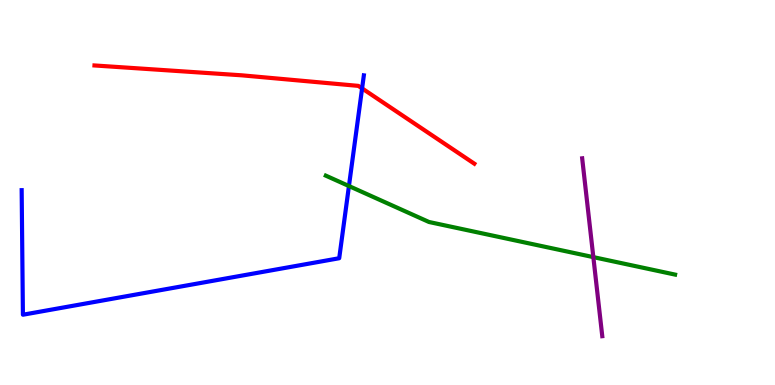[{'lines': ['blue', 'red'], 'intersections': [{'x': 4.67, 'y': 7.7}]}, {'lines': ['green', 'red'], 'intersections': []}, {'lines': ['purple', 'red'], 'intersections': []}, {'lines': ['blue', 'green'], 'intersections': [{'x': 4.5, 'y': 5.17}]}, {'lines': ['blue', 'purple'], 'intersections': []}, {'lines': ['green', 'purple'], 'intersections': [{'x': 7.66, 'y': 3.32}]}]